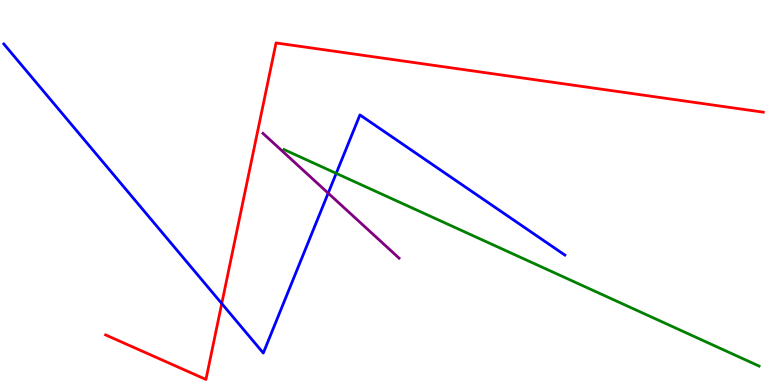[{'lines': ['blue', 'red'], 'intersections': [{'x': 2.86, 'y': 2.12}]}, {'lines': ['green', 'red'], 'intersections': []}, {'lines': ['purple', 'red'], 'intersections': []}, {'lines': ['blue', 'green'], 'intersections': [{'x': 4.34, 'y': 5.5}]}, {'lines': ['blue', 'purple'], 'intersections': [{'x': 4.23, 'y': 4.98}]}, {'lines': ['green', 'purple'], 'intersections': []}]